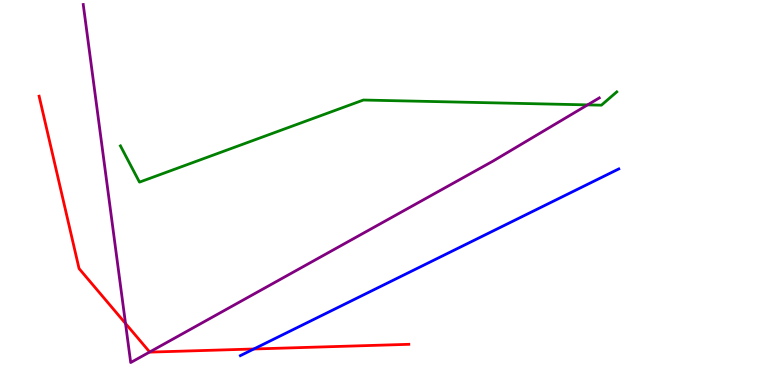[{'lines': ['blue', 'red'], 'intersections': [{'x': 3.28, 'y': 0.935}]}, {'lines': ['green', 'red'], 'intersections': []}, {'lines': ['purple', 'red'], 'intersections': [{'x': 1.62, 'y': 1.6}, {'x': 1.93, 'y': 0.857}]}, {'lines': ['blue', 'green'], 'intersections': []}, {'lines': ['blue', 'purple'], 'intersections': []}, {'lines': ['green', 'purple'], 'intersections': [{'x': 7.58, 'y': 7.28}]}]